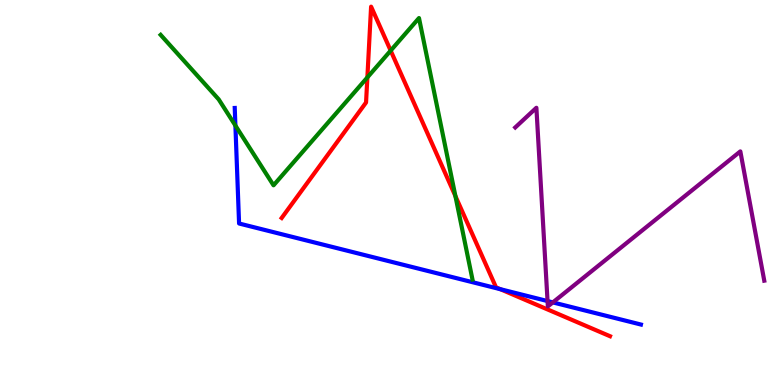[{'lines': ['blue', 'red'], 'intersections': [{'x': 6.46, 'y': 2.49}]}, {'lines': ['green', 'red'], 'intersections': [{'x': 4.74, 'y': 7.99}, {'x': 5.04, 'y': 8.69}, {'x': 5.88, 'y': 4.91}]}, {'lines': ['purple', 'red'], 'intersections': []}, {'lines': ['blue', 'green'], 'intersections': [{'x': 3.04, 'y': 6.74}]}, {'lines': ['blue', 'purple'], 'intersections': [{'x': 7.07, 'y': 2.18}, {'x': 7.13, 'y': 2.15}]}, {'lines': ['green', 'purple'], 'intersections': []}]